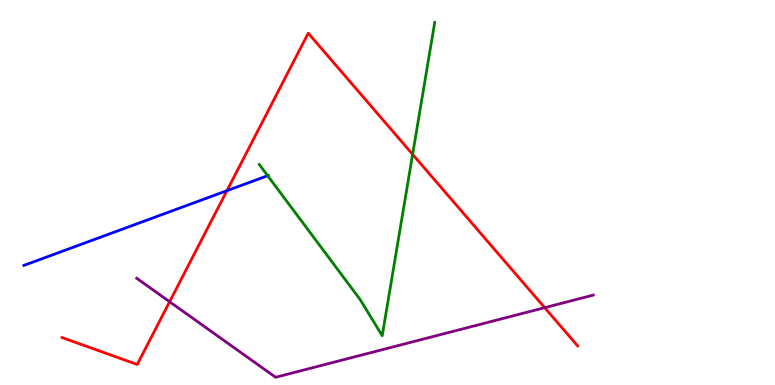[{'lines': ['blue', 'red'], 'intersections': [{'x': 2.93, 'y': 5.05}]}, {'lines': ['green', 'red'], 'intersections': [{'x': 5.32, 'y': 5.99}]}, {'lines': ['purple', 'red'], 'intersections': [{'x': 2.19, 'y': 2.16}, {'x': 7.03, 'y': 2.01}]}, {'lines': ['blue', 'green'], 'intersections': [{'x': 3.45, 'y': 5.44}]}, {'lines': ['blue', 'purple'], 'intersections': []}, {'lines': ['green', 'purple'], 'intersections': []}]